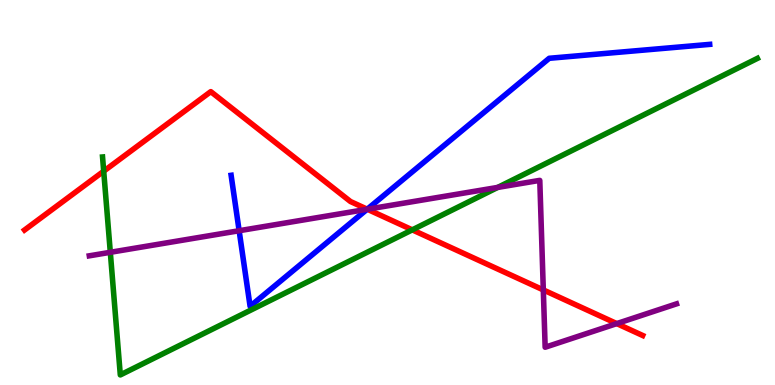[{'lines': ['blue', 'red'], 'intersections': [{'x': 4.74, 'y': 4.57}]}, {'lines': ['green', 'red'], 'intersections': [{'x': 1.34, 'y': 5.55}, {'x': 5.32, 'y': 4.03}]}, {'lines': ['purple', 'red'], 'intersections': [{'x': 4.74, 'y': 4.56}, {'x': 7.01, 'y': 2.47}, {'x': 7.96, 'y': 1.59}]}, {'lines': ['blue', 'green'], 'intersections': []}, {'lines': ['blue', 'purple'], 'intersections': [{'x': 3.09, 'y': 4.01}, {'x': 4.74, 'y': 4.56}]}, {'lines': ['green', 'purple'], 'intersections': [{'x': 1.42, 'y': 3.45}, {'x': 6.42, 'y': 5.13}]}]